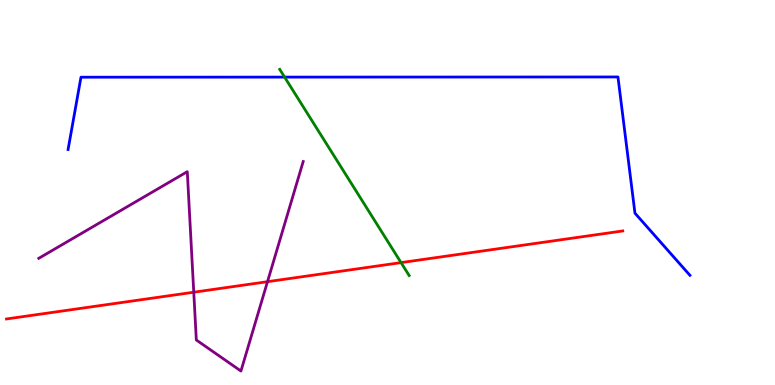[{'lines': ['blue', 'red'], 'intersections': []}, {'lines': ['green', 'red'], 'intersections': [{'x': 5.17, 'y': 3.18}]}, {'lines': ['purple', 'red'], 'intersections': [{'x': 2.5, 'y': 2.41}, {'x': 3.45, 'y': 2.68}]}, {'lines': ['blue', 'green'], 'intersections': [{'x': 3.67, 'y': 8.0}]}, {'lines': ['blue', 'purple'], 'intersections': []}, {'lines': ['green', 'purple'], 'intersections': []}]